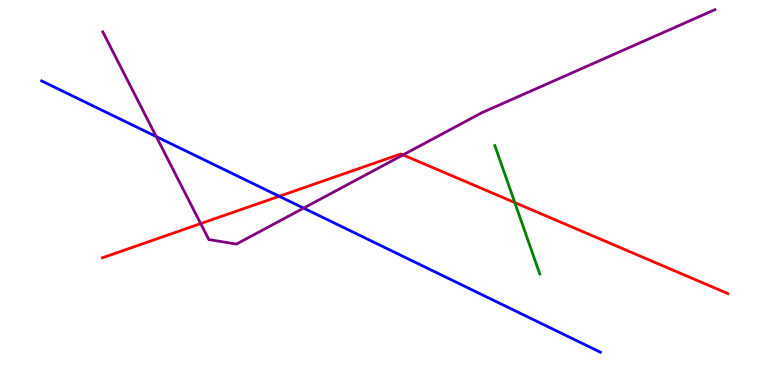[{'lines': ['blue', 'red'], 'intersections': [{'x': 3.6, 'y': 4.9}]}, {'lines': ['green', 'red'], 'intersections': [{'x': 6.64, 'y': 4.74}]}, {'lines': ['purple', 'red'], 'intersections': [{'x': 2.59, 'y': 4.19}, {'x': 5.2, 'y': 5.98}]}, {'lines': ['blue', 'green'], 'intersections': []}, {'lines': ['blue', 'purple'], 'intersections': [{'x': 2.02, 'y': 6.45}, {'x': 3.92, 'y': 4.59}]}, {'lines': ['green', 'purple'], 'intersections': []}]